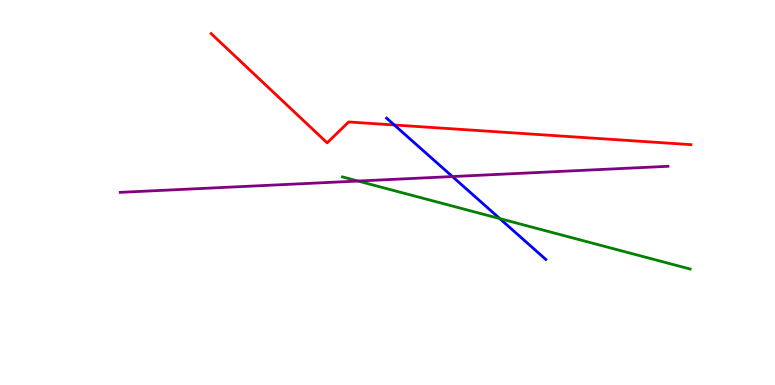[{'lines': ['blue', 'red'], 'intersections': [{'x': 5.09, 'y': 6.75}]}, {'lines': ['green', 'red'], 'intersections': []}, {'lines': ['purple', 'red'], 'intersections': []}, {'lines': ['blue', 'green'], 'intersections': [{'x': 6.45, 'y': 4.32}]}, {'lines': ['blue', 'purple'], 'intersections': [{'x': 5.84, 'y': 5.41}]}, {'lines': ['green', 'purple'], 'intersections': [{'x': 4.62, 'y': 5.3}]}]